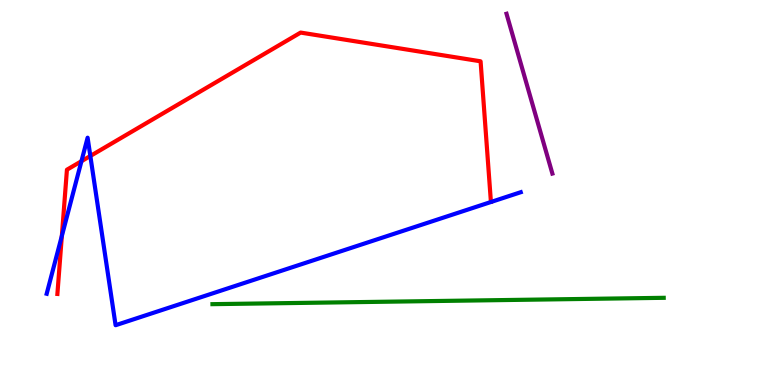[{'lines': ['blue', 'red'], 'intersections': [{'x': 0.798, 'y': 3.87}, {'x': 1.05, 'y': 5.81}, {'x': 1.17, 'y': 5.95}]}, {'lines': ['green', 'red'], 'intersections': []}, {'lines': ['purple', 'red'], 'intersections': []}, {'lines': ['blue', 'green'], 'intersections': []}, {'lines': ['blue', 'purple'], 'intersections': []}, {'lines': ['green', 'purple'], 'intersections': []}]